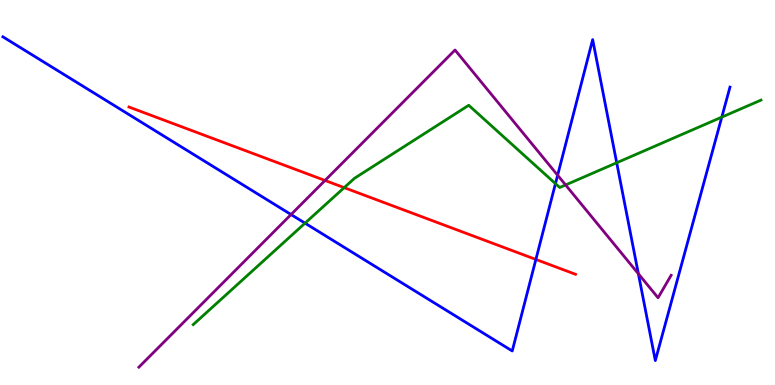[{'lines': ['blue', 'red'], 'intersections': [{'x': 6.91, 'y': 3.26}]}, {'lines': ['green', 'red'], 'intersections': [{'x': 4.44, 'y': 5.13}]}, {'lines': ['purple', 'red'], 'intersections': [{'x': 4.19, 'y': 5.31}]}, {'lines': ['blue', 'green'], 'intersections': [{'x': 3.94, 'y': 4.2}, {'x': 7.17, 'y': 5.23}, {'x': 7.96, 'y': 5.77}, {'x': 9.31, 'y': 6.96}]}, {'lines': ['blue', 'purple'], 'intersections': [{'x': 3.76, 'y': 4.43}, {'x': 7.2, 'y': 5.45}, {'x': 8.24, 'y': 2.89}]}, {'lines': ['green', 'purple'], 'intersections': [{'x': 7.3, 'y': 5.2}]}]